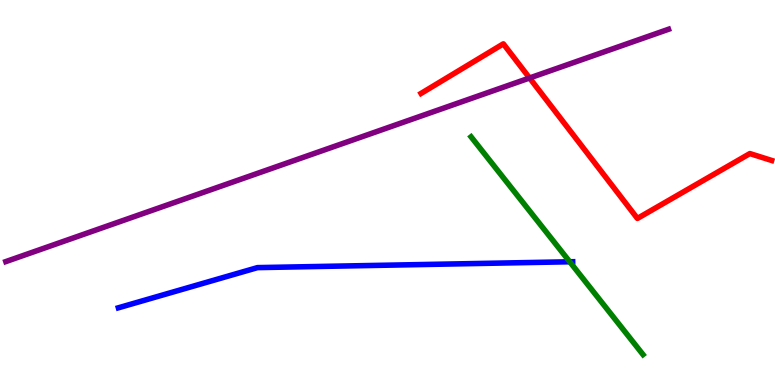[{'lines': ['blue', 'red'], 'intersections': []}, {'lines': ['green', 'red'], 'intersections': []}, {'lines': ['purple', 'red'], 'intersections': [{'x': 6.83, 'y': 7.97}]}, {'lines': ['blue', 'green'], 'intersections': [{'x': 7.35, 'y': 3.2}]}, {'lines': ['blue', 'purple'], 'intersections': []}, {'lines': ['green', 'purple'], 'intersections': []}]